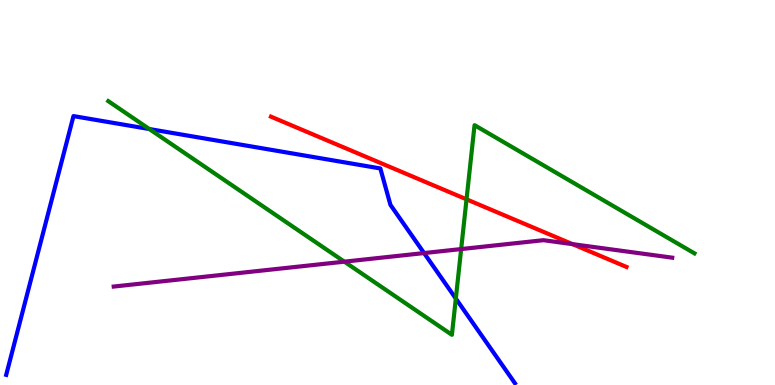[{'lines': ['blue', 'red'], 'intersections': []}, {'lines': ['green', 'red'], 'intersections': [{'x': 6.02, 'y': 4.82}]}, {'lines': ['purple', 'red'], 'intersections': [{'x': 7.39, 'y': 3.66}]}, {'lines': ['blue', 'green'], 'intersections': [{'x': 1.93, 'y': 6.65}, {'x': 5.88, 'y': 2.25}]}, {'lines': ['blue', 'purple'], 'intersections': [{'x': 5.47, 'y': 3.43}]}, {'lines': ['green', 'purple'], 'intersections': [{'x': 4.44, 'y': 3.2}, {'x': 5.95, 'y': 3.53}]}]